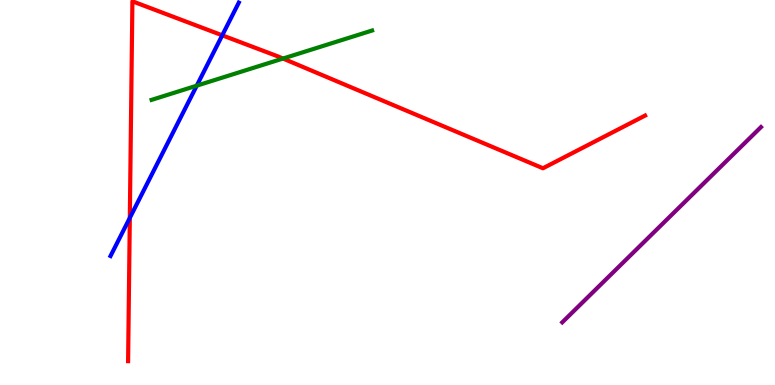[{'lines': ['blue', 'red'], 'intersections': [{'x': 1.68, 'y': 4.34}, {'x': 2.87, 'y': 9.08}]}, {'lines': ['green', 'red'], 'intersections': [{'x': 3.65, 'y': 8.48}]}, {'lines': ['purple', 'red'], 'intersections': []}, {'lines': ['blue', 'green'], 'intersections': [{'x': 2.54, 'y': 7.77}]}, {'lines': ['blue', 'purple'], 'intersections': []}, {'lines': ['green', 'purple'], 'intersections': []}]